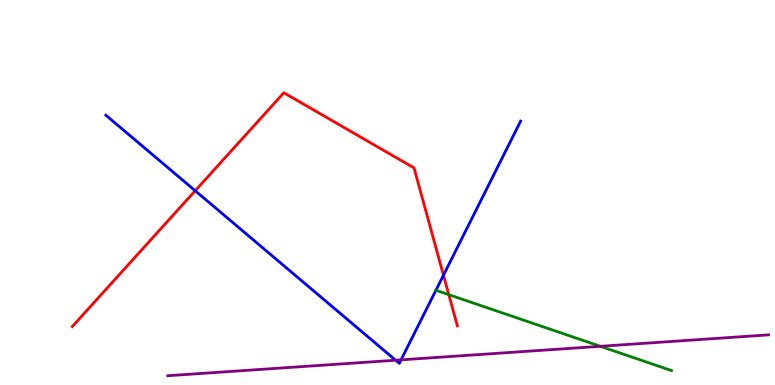[{'lines': ['blue', 'red'], 'intersections': [{'x': 2.52, 'y': 5.05}, {'x': 5.72, 'y': 2.85}]}, {'lines': ['green', 'red'], 'intersections': [{'x': 5.79, 'y': 2.35}]}, {'lines': ['purple', 'red'], 'intersections': []}, {'lines': ['blue', 'green'], 'intersections': [{'x': 5.62, 'y': 2.46}]}, {'lines': ['blue', 'purple'], 'intersections': [{'x': 5.1, 'y': 0.643}, {'x': 5.17, 'y': 0.653}]}, {'lines': ['green', 'purple'], 'intersections': [{'x': 7.75, 'y': 1.01}]}]